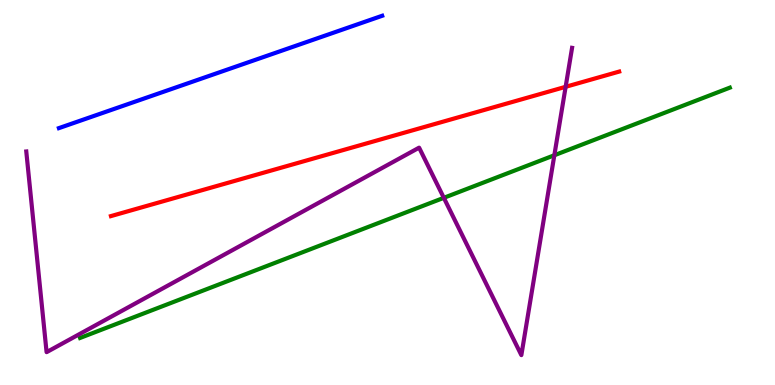[{'lines': ['blue', 'red'], 'intersections': []}, {'lines': ['green', 'red'], 'intersections': []}, {'lines': ['purple', 'red'], 'intersections': [{'x': 7.3, 'y': 7.75}]}, {'lines': ['blue', 'green'], 'intersections': []}, {'lines': ['blue', 'purple'], 'intersections': []}, {'lines': ['green', 'purple'], 'intersections': [{'x': 5.73, 'y': 4.86}, {'x': 7.15, 'y': 5.97}]}]